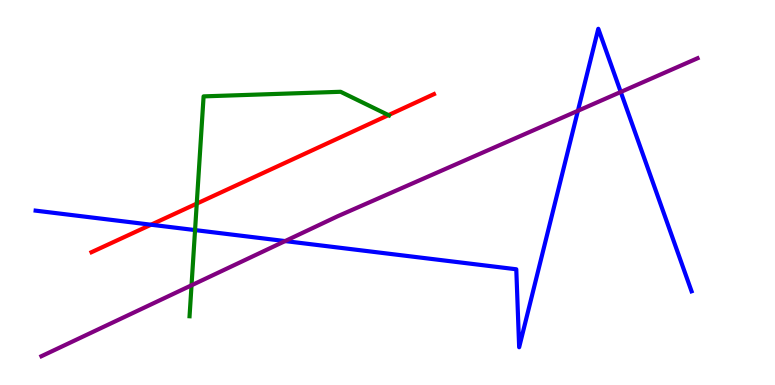[{'lines': ['blue', 'red'], 'intersections': [{'x': 1.95, 'y': 4.16}]}, {'lines': ['green', 'red'], 'intersections': [{'x': 2.54, 'y': 4.71}, {'x': 5.01, 'y': 7.01}]}, {'lines': ['purple', 'red'], 'intersections': []}, {'lines': ['blue', 'green'], 'intersections': [{'x': 2.52, 'y': 4.02}]}, {'lines': ['blue', 'purple'], 'intersections': [{'x': 3.68, 'y': 3.74}, {'x': 7.46, 'y': 7.12}, {'x': 8.01, 'y': 7.61}]}, {'lines': ['green', 'purple'], 'intersections': [{'x': 2.47, 'y': 2.59}]}]